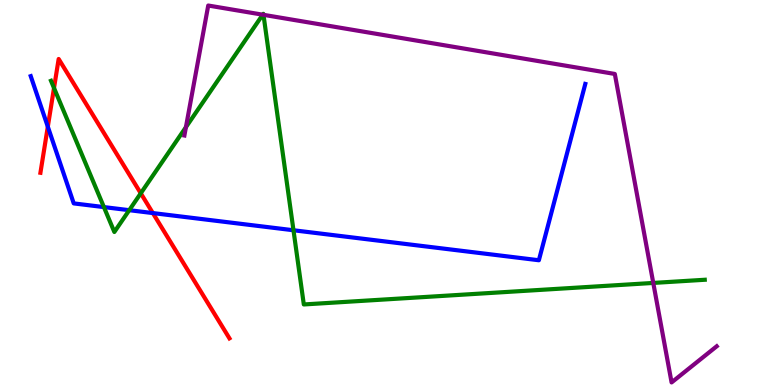[{'lines': ['blue', 'red'], 'intersections': [{'x': 0.617, 'y': 6.71}, {'x': 1.97, 'y': 4.47}]}, {'lines': ['green', 'red'], 'intersections': [{'x': 0.697, 'y': 7.71}, {'x': 1.82, 'y': 4.98}]}, {'lines': ['purple', 'red'], 'intersections': []}, {'lines': ['blue', 'green'], 'intersections': [{'x': 1.34, 'y': 4.62}, {'x': 1.67, 'y': 4.54}, {'x': 3.79, 'y': 4.02}]}, {'lines': ['blue', 'purple'], 'intersections': []}, {'lines': ['green', 'purple'], 'intersections': [{'x': 2.4, 'y': 6.7}, {'x': 3.39, 'y': 9.62}, {'x': 3.4, 'y': 9.61}, {'x': 8.43, 'y': 2.65}]}]